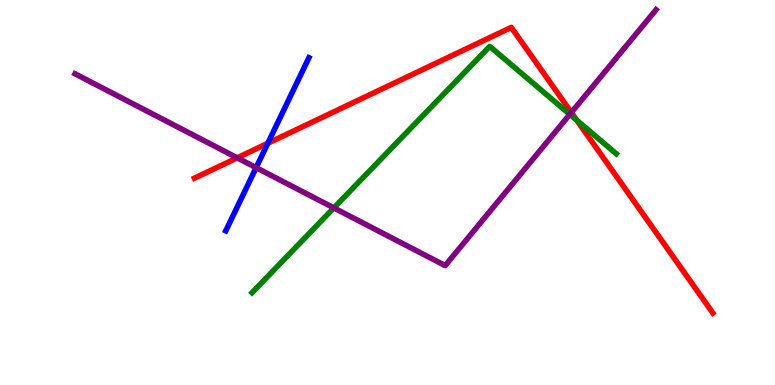[{'lines': ['blue', 'red'], 'intersections': [{'x': 3.46, 'y': 6.28}]}, {'lines': ['green', 'red'], 'intersections': [{'x': 7.44, 'y': 6.87}]}, {'lines': ['purple', 'red'], 'intersections': [{'x': 3.06, 'y': 5.9}, {'x': 7.37, 'y': 7.08}]}, {'lines': ['blue', 'green'], 'intersections': []}, {'lines': ['blue', 'purple'], 'intersections': [{'x': 3.3, 'y': 5.65}]}, {'lines': ['green', 'purple'], 'intersections': [{'x': 4.31, 'y': 4.6}, {'x': 7.35, 'y': 7.03}]}]